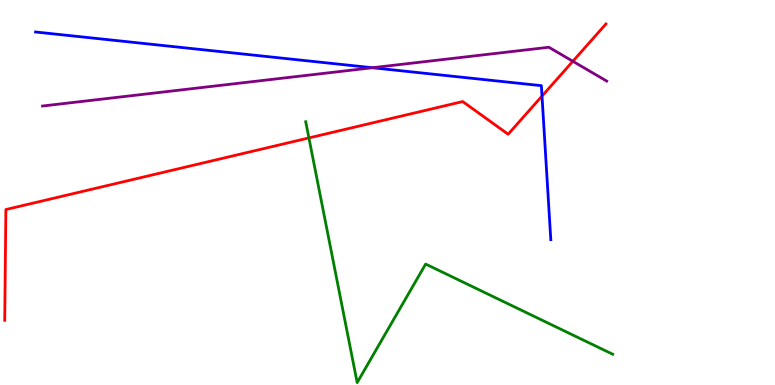[{'lines': ['blue', 'red'], 'intersections': [{'x': 6.99, 'y': 7.5}]}, {'lines': ['green', 'red'], 'intersections': [{'x': 3.99, 'y': 6.42}]}, {'lines': ['purple', 'red'], 'intersections': [{'x': 7.39, 'y': 8.41}]}, {'lines': ['blue', 'green'], 'intersections': []}, {'lines': ['blue', 'purple'], 'intersections': [{'x': 4.8, 'y': 8.24}]}, {'lines': ['green', 'purple'], 'intersections': []}]